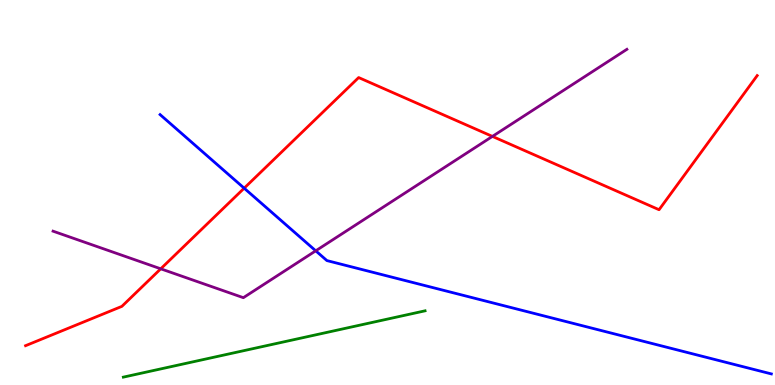[{'lines': ['blue', 'red'], 'intersections': [{'x': 3.15, 'y': 5.11}]}, {'lines': ['green', 'red'], 'intersections': []}, {'lines': ['purple', 'red'], 'intersections': [{'x': 2.07, 'y': 3.02}, {'x': 6.35, 'y': 6.46}]}, {'lines': ['blue', 'green'], 'intersections': []}, {'lines': ['blue', 'purple'], 'intersections': [{'x': 4.07, 'y': 3.49}]}, {'lines': ['green', 'purple'], 'intersections': []}]